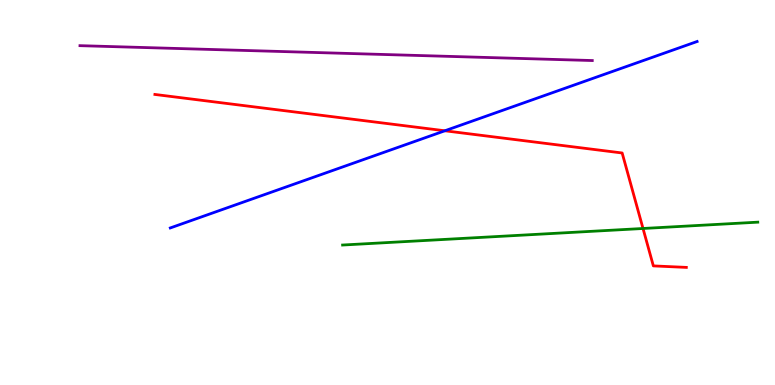[{'lines': ['blue', 'red'], 'intersections': [{'x': 5.74, 'y': 6.6}]}, {'lines': ['green', 'red'], 'intersections': [{'x': 8.3, 'y': 4.07}]}, {'lines': ['purple', 'red'], 'intersections': []}, {'lines': ['blue', 'green'], 'intersections': []}, {'lines': ['blue', 'purple'], 'intersections': []}, {'lines': ['green', 'purple'], 'intersections': []}]